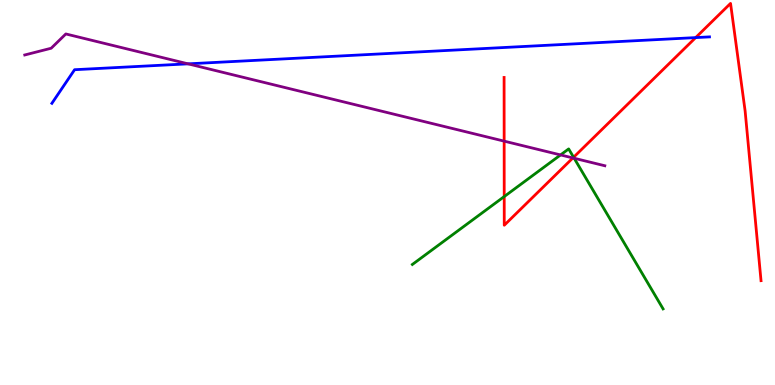[{'lines': ['blue', 'red'], 'intersections': [{'x': 8.98, 'y': 9.02}]}, {'lines': ['green', 'red'], 'intersections': [{'x': 6.51, 'y': 4.89}, {'x': 7.4, 'y': 5.92}]}, {'lines': ['purple', 'red'], 'intersections': [{'x': 6.51, 'y': 6.33}, {'x': 7.39, 'y': 5.9}]}, {'lines': ['blue', 'green'], 'intersections': []}, {'lines': ['blue', 'purple'], 'intersections': [{'x': 2.43, 'y': 8.34}]}, {'lines': ['green', 'purple'], 'intersections': [{'x': 7.23, 'y': 5.98}, {'x': 7.41, 'y': 5.89}]}]